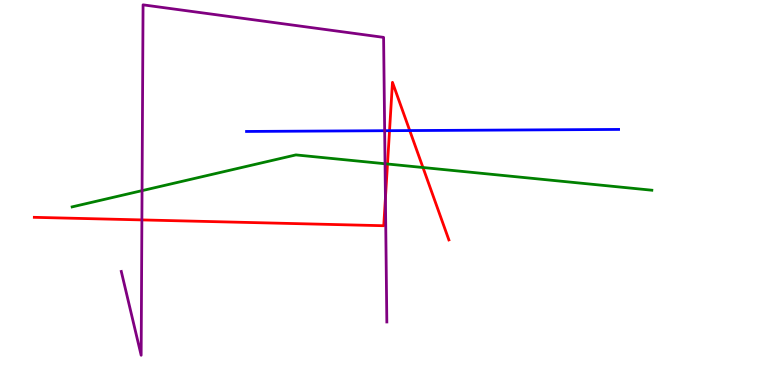[{'lines': ['blue', 'red'], 'intersections': [{'x': 5.03, 'y': 6.61}, {'x': 5.29, 'y': 6.61}]}, {'lines': ['green', 'red'], 'intersections': [{'x': 5.0, 'y': 5.74}, {'x': 5.46, 'y': 5.65}]}, {'lines': ['purple', 'red'], 'intersections': [{'x': 1.83, 'y': 4.29}, {'x': 4.97, 'y': 4.86}]}, {'lines': ['blue', 'green'], 'intersections': []}, {'lines': ['blue', 'purple'], 'intersections': [{'x': 4.96, 'y': 6.61}]}, {'lines': ['green', 'purple'], 'intersections': [{'x': 1.83, 'y': 5.05}, {'x': 4.97, 'y': 5.75}]}]